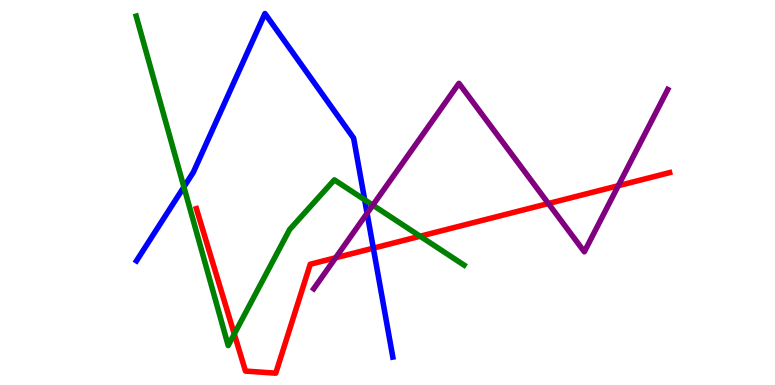[{'lines': ['blue', 'red'], 'intersections': [{'x': 4.82, 'y': 3.55}]}, {'lines': ['green', 'red'], 'intersections': [{'x': 3.02, 'y': 1.32}, {'x': 5.42, 'y': 3.86}]}, {'lines': ['purple', 'red'], 'intersections': [{'x': 4.33, 'y': 3.3}, {'x': 7.08, 'y': 4.71}, {'x': 7.98, 'y': 5.18}]}, {'lines': ['blue', 'green'], 'intersections': [{'x': 2.37, 'y': 5.14}, {'x': 4.71, 'y': 4.81}]}, {'lines': ['blue', 'purple'], 'intersections': [{'x': 4.74, 'y': 4.46}]}, {'lines': ['green', 'purple'], 'intersections': [{'x': 4.81, 'y': 4.67}]}]